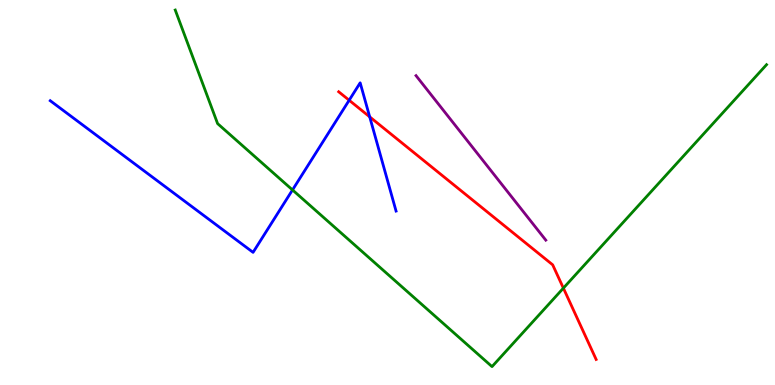[{'lines': ['blue', 'red'], 'intersections': [{'x': 4.51, 'y': 7.4}, {'x': 4.77, 'y': 6.97}]}, {'lines': ['green', 'red'], 'intersections': [{'x': 7.27, 'y': 2.52}]}, {'lines': ['purple', 'red'], 'intersections': []}, {'lines': ['blue', 'green'], 'intersections': [{'x': 3.77, 'y': 5.07}]}, {'lines': ['blue', 'purple'], 'intersections': []}, {'lines': ['green', 'purple'], 'intersections': []}]